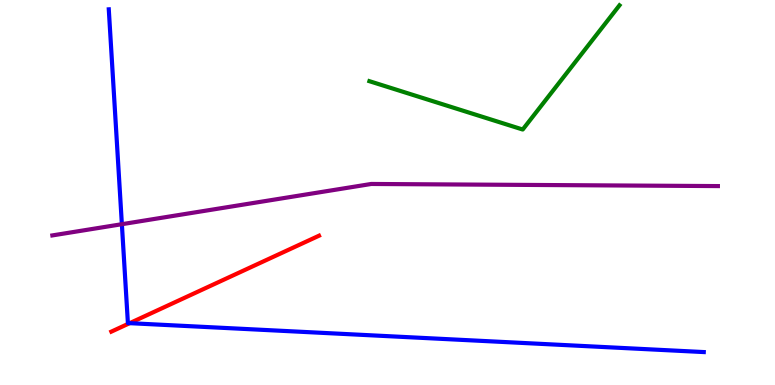[{'lines': ['blue', 'red'], 'intersections': [{'x': 1.67, 'y': 1.61}]}, {'lines': ['green', 'red'], 'intersections': []}, {'lines': ['purple', 'red'], 'intersections': []}, {'lines': ['blue', 'green'], 'intersections': []}, {'lines': ['blue', 'purple'], 'intersections': [{'x': 1.57, 'y': 4.18}]}, {'lines': ['green', 'purple'], 'intersections': []}]